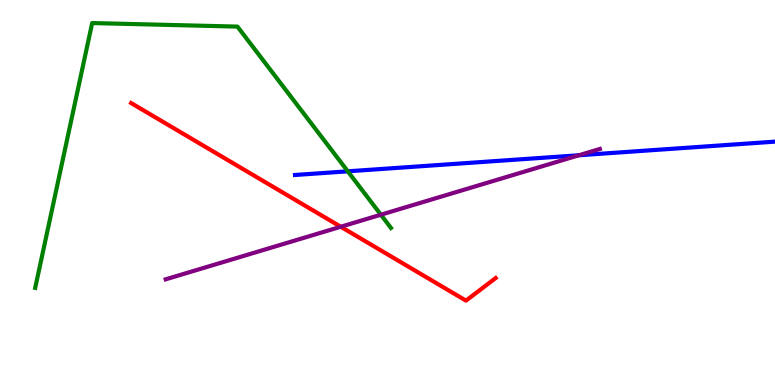[{'lines': ['blue', 'red'], 'intersections': []}, {'lines': ['green', 'red'], 'intersections': []}, {'lines': ['purple', 'red'], 'intersections': [{'x': 4.4, 'y': 4.11}]}, {'lines': ['blue', 'green'], 'intersections': [{'x': 4.49, 'y': 5.55}]}, {'lines': ['blue', 'purple'], 'intersections': [{'x': 7.47, 'y': 5.97}]}, {'lines': ['green', 'purple'], 'intersections': [{'x': 4.91, 'y': 4.42}]}]